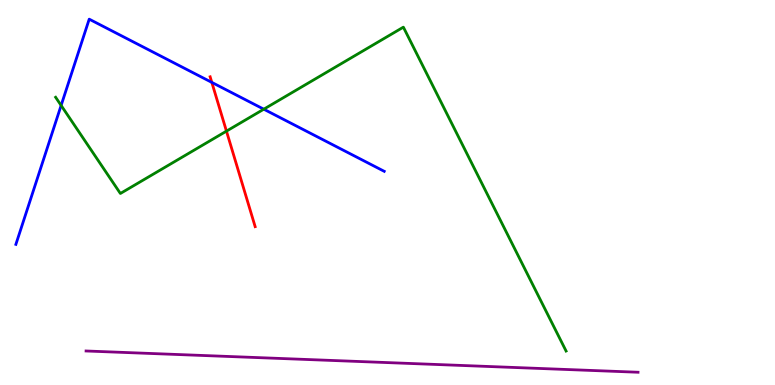[{'lines': ['blue', 'red'], 'intersections': [{'x': 2.73, 'y': 7.86}]}, {'lines': ['green', 'red'], 'intersections': [{'x': 2.92, 'y': 6.59}]}, {'lines': ['purple', 'red'], 'intersections': []}, {'lines': ['blue', 'green'], 'intersections': [{'x': 0.789, 'y': 7.26}, {'x': 3.4, 'y': 7.16}]}, {'lines': ['blue', 'purple'], 'intersections': []}, {'lines': ['green', 'purple'], 'intersections': []}]